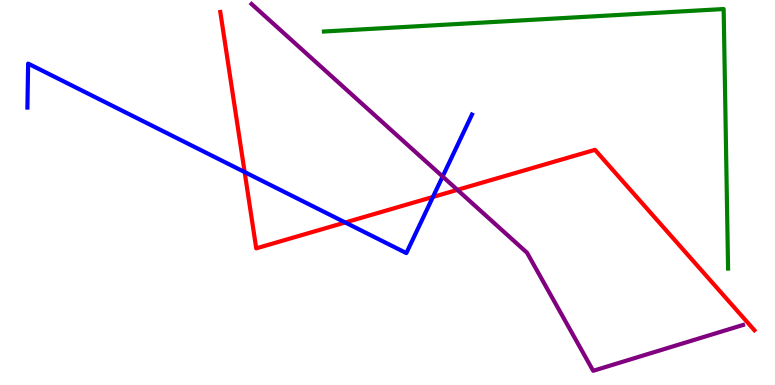[{'lines': ['blue', 'red'], 'intersections': [{'x': 3.16, 'y': 5.53}, {'x': 4.45, 'y': 4.22}, {'x': 5.59, 'y': 4.88}]}, {'lines': ['green', 'red'], 'intersections': []}, {'lines': ['purple', 'red'], 'intersections': [{'x': 5.9, 'y': 5.07}]}, {'lines': ['blue', 'green'], 'intersections': []}, {'lines': ['blue', 'purple'], 'intersections': [{'x': 5.71, 'y': 5.41}]}, {'lines': ['green', 'purple'], 'intersections': []}]